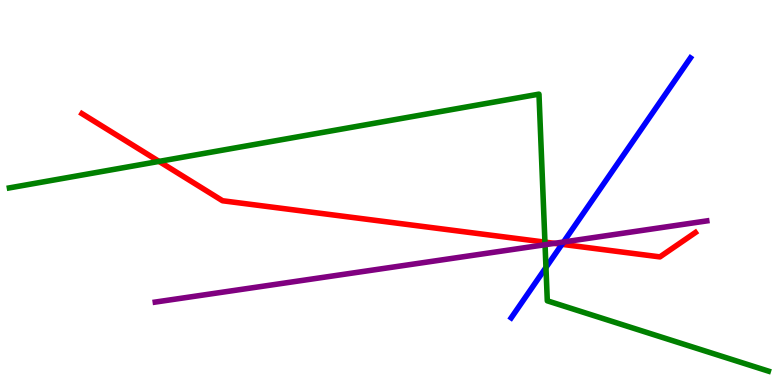[{'lines': ['blue', 'red'], 'intersections': [{'x': 7.25, 'y': 3.65}]}, {'lines': ['green', 'red'], 'intersections': [{'x': 2.05, 'y': 5.81}, {'x': 7.03, 'y': 3.71}]}, {'lines': ['purple', 'red'], 'intersections': [{'x': 7.15, 'y': 3.68}]}, {'lines': ['blue', 'green'], 'intersections': [{'x': 7.04, 'y': 3.05}]}, {'lines': ['blue', 'purple'], 'intersections': [{'x': 7.27, 'y': 3.71}]}, {'lines': ['green', 'purple'], 'intersections': [{'x': 7.03, 'y': 3.64}]}]